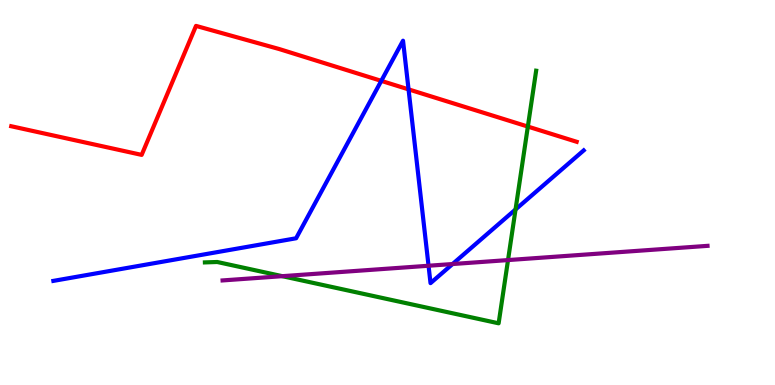[{'lines': ['blue', 'red'], 'intersections': [{'x': 4.92, 'y': 7.9}, {'x': 5.27, 'y': 7.68}]}, {'lines': ['green', 'red'], 'intersections': [{'x': 6.81, 'y': 6.71}]}, {'lines': ['purple', 'red'], 'intersections': []}, {'lines': ['blue', 'green'], 'intersections': [{'x': 6.65, 'y': 4.56}]}, {'lines': ['blue', 'purple'], 'intersections': [{'x': 5.53, 'y': 3.1}, {'x': 5.84, 'y': 3.14}]}, {'lines': ['green', 'purple'], 'intersections': [{'x': 3.64, 'y': 2.83}, {'x': 6.56, 'y': 3.24}]}]